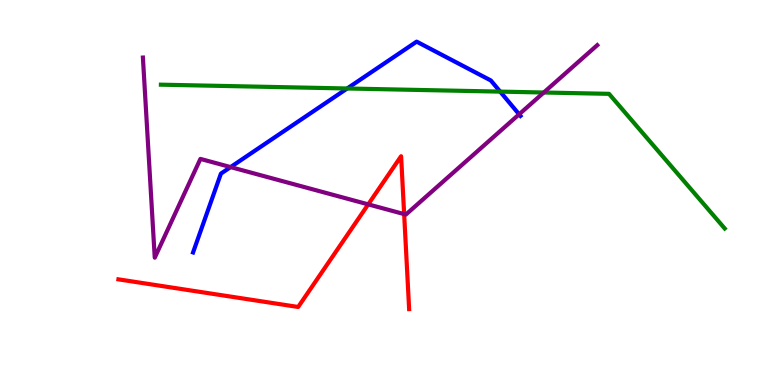[{'lines': ['blue', 'red'], 'intersections': []}, {'lines': ['green', 'red'], 'intersections': []}, {'lines': ['purple', 'red'], 'intersections': [{'x': 4.75, 'y': 4.69}, {'x': 5.21, 'y': 4.44}]}, {'lines': ['blue', 'green'], 'intersections': [{'x': 4.48, 'y': 7.7}, {'x': 6.45, 'y': 7.62}]}, {'lines': ['blue', 'purple'], 'intersections': [{'x': 2.98, 'y': 5.66}, {'x': 6.7, 'y': 7.03}]}, {'lines': ['green', 'purple'], 'intersections': [{'x': 7.02, 'y': 7.6}]}]